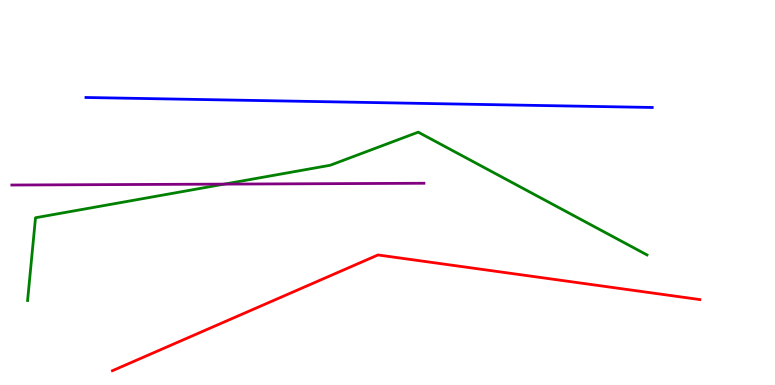[{'lines': ['blue', 'red'], 'intersections': []}, {'lines': ['green', 'red'], 'intersections': []}, {'lines': ['purple', 'red'], 'intersections': []}, {'lines': ['blue', 'green'], 'intersections': []}, {'lines': ['blue', 'purple'], 'intersections': []}, {'lines': ['green', 'purple'], 'intersections': [{'x': 2.89, 'y': 5.22}]}]